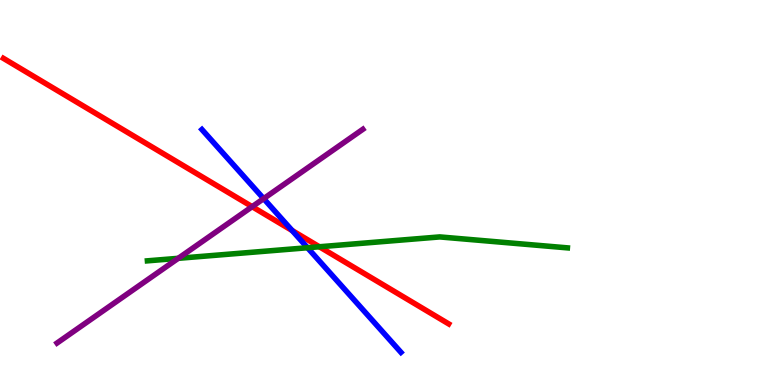[{'lines': ['blue', 'red'], 'intersections': [{'x': 3.77, 'y': 4.01}]}, {'lines': ['green', 'red'], 'intersections': [{'x': 4.12, 'y': 3.59}]}, {'lines': ['purple', 'red'], 'intersections': [{'x': 3.25, 'y': 4.63}]}, {'lines': ['blue', 'green'], 'intersections': [{'x': 3.97, 'y': 3.57}]}, {'lines': ['blue', 'purple'], 'intersections': [{'x': 3.4, 'y': 4.84}]}, {'lines': ['green', 'purple'], 'intersections': [{'x': 2.3, 'y': 3.29}]}]